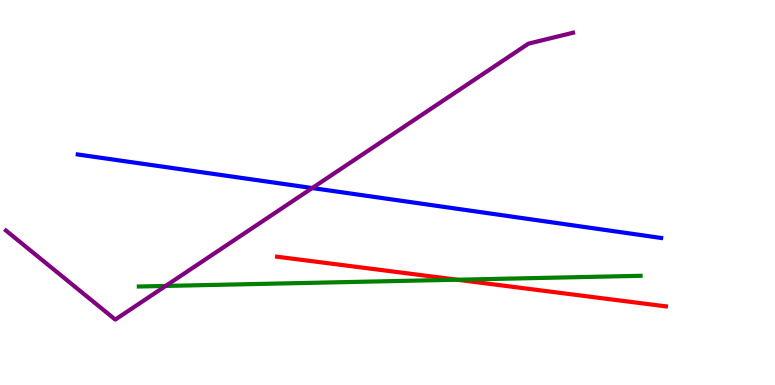[{'lines': ['blue', 'red'], 'intersections': []}, {'lines': ['green', 'red'], 'intersections': [{'x': 5.9, 'y': 2.73}]}, {'lines': ['purple', 'red'], 'intersections': []}, {'lines': ['blue', 'green'], 'intersections': []}, {'lines': ['blue', 'purple'], 'intersections': [{'x': 4.03, 'y': 5.12}]}, {'lines': ['green', 'purple'], 'intersections': [{'x': 2.14, 'y': 2.57}]}]